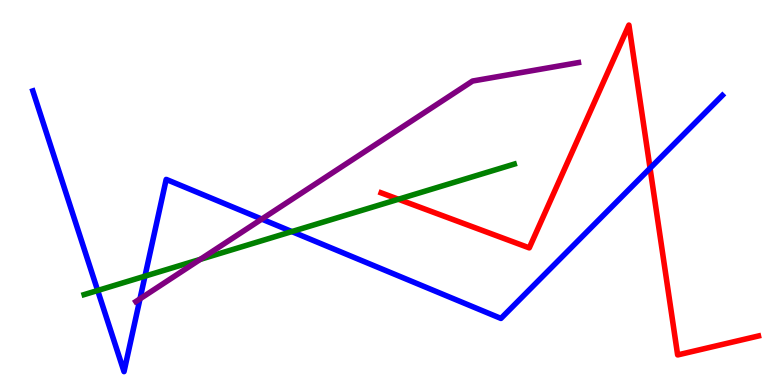[{'lines': ['blue', 'red'], 'intersections': [{'x': 8.39, 'y': 5.63}]}, {'lines': ['green', 'red'], 'intersections': [{'x': 5.14, 'y': 4.82}]}, {'lines': ['purple', 'red'], 'intersections': []}, {'lines': ['blue', 'green'], 'intersections': [{'x': 1.26, 'y': 2.45}, {'x': 1.87, 'y': 2.83}, {'x': 3.77, 'y': 3.98}]}, {'lines': ['blue', 'purple'], 'intersections': [{'x': 1.81, 'y': 2.24}, {'x': 3.38, 'y': 4.31}]}, {'lines': ['green', 'purple'], 'intersections': [{'x': 2.58, 'y': 3.26}]}]